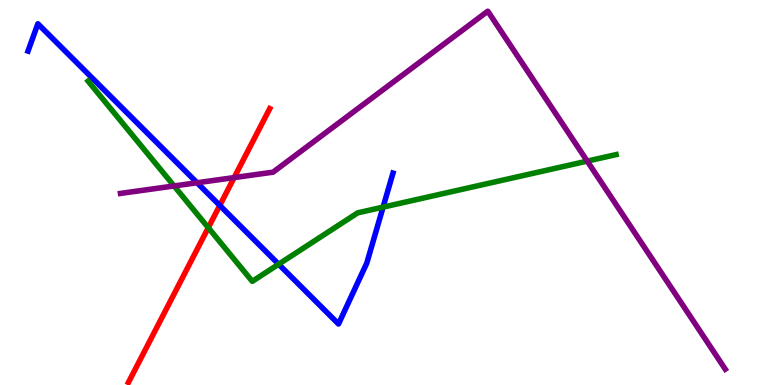[{'lines': ['blue', 'red'], 'intersections': [{'x': 2.84, 'y': 4.66}]}, {'lines': ['green', 'red'], 'intersections': [{'x': 2.69, 'y': 4.09}]}, {'lines': ['purple', 'red'], 'intersections': [{'x': 3.02, 'y': 5.39}]}, {'lines': ['blue', 'green'], 'intersections': [{'x': 3.6, 'y': 3.14}, {'x': 4.94, 'y': 4.62}]}, {'lines': ['blue', 'purple'], 'intersections': [{'x': 2.54, 'y': 5.25}]}, {'lines': ['green', 'purple'], 'intersections': [{'x': 2.25, 'y': 5.17}, {'x': 7.58, 'y': 5.82}]}]